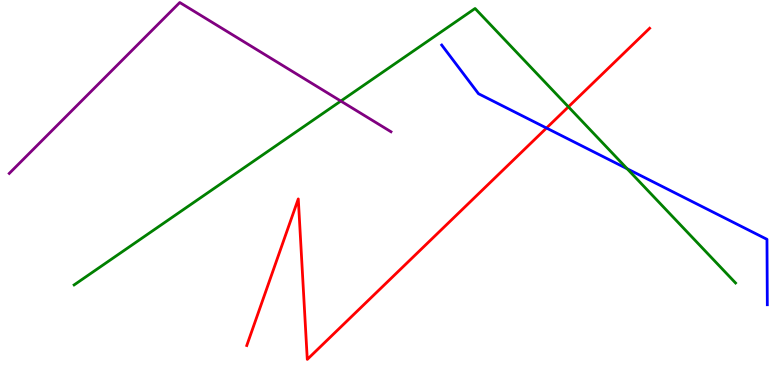[{'lines': ['blue', 'red'], 'intersections': [{'x': 7.05, 'y': 6.67}]}, {'lines': ['green', 'red'], 'intersections': [{'x': 7.33, 'y': 7.22}]}, {'lines': ['purple', 'red'], 'intersections': []}, {'lines': ['blue', 'green'], 'intersections': [{'x': 8.09, 'y': 5.62}]}, {'lines': ['blue', 'purple'], 'intersections': []}, {'lines': ['green', 'purple'], 'intersections': [{'x': 4.4, 'y': 7.38}]}]